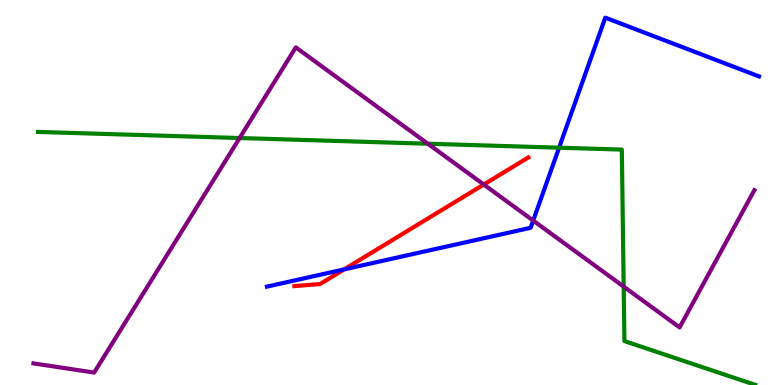[{'lines': ['blue', 'red'], 'intersections': [{'x': 4.44, 'y': 3.0}]}, {'lines': ['green', 'red'], 'intersections': []}, {'lines': ['purple', 'red'], 'intersections': [{'x': 6.24, 'y': 5.21}]}, {'lines': ['blue', 'green'], 'intersections': [{'x': 7.21, 'y': 6.16}]}, {'lines': ['blue', 'purple'], 'intersections': [{'x': 6.88, 'y': 4.27}]}, {'lines': ['green', 'purple'], 'intersections': [{'x': 3.09, 'y': 6.41}, {'x': 5.52, 'y': 6.27}, {'x': 8.05, 'y': 2.56}]}]